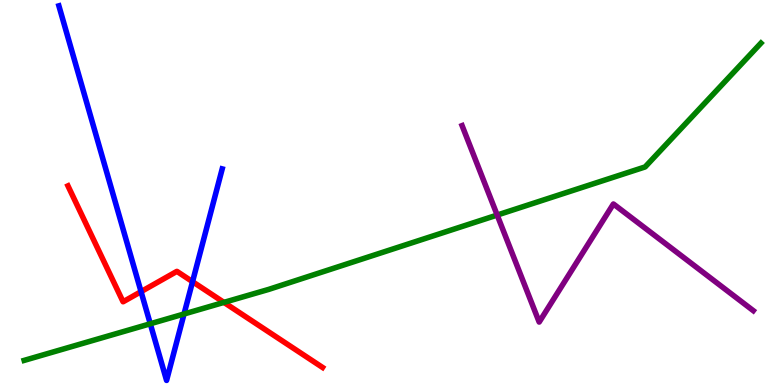[{'lines': ['blue', 'red'], 'intersections': [{'x': 1.82, 'y': 2.43}, {'x': 2.48, 'y': 2.68}]}, {'lines': ['green', 'red'], 'intersections': [{'x': 2.89, 'y': 2.15}]}, {'lines': ['purple', 'red'], 'intersections': []}, {'lines': ['blue', 'green'], 'intersections': [{'x': 1.94, 'y': 1.59}, {'x': 2.37, 'y': 1.84}]}, {'lines': ['blue', 'purple'], 'intersections': []}, {'lines': ['green', 'purple'], 'intersections': [{'x': 6.42, 'y': 4.41}]}]